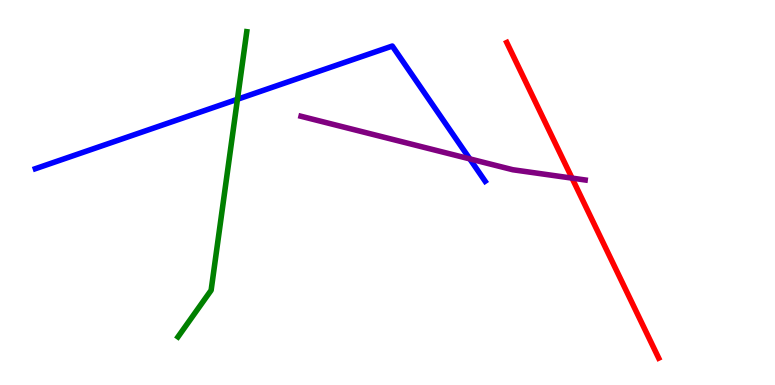[{'lines': ['blue', 'red'], 'intersections': []}, {'lines': ['green', 'red'], 'intersections': []}, {'lines': ['purple', 'red'], 'intersections': [{'x': 7.38, 'y': 5.37}]}, {'lines': ['blue', 'green'], 'intersections': [{'x': 3.06, 'y': 7.42}]}, {'lines': ['blue', 'purple'], 'intersections': [{'x': 6.06, 'y': 5.87}]}, {'lines': ['green', 'purple'], 'intersections': []}]